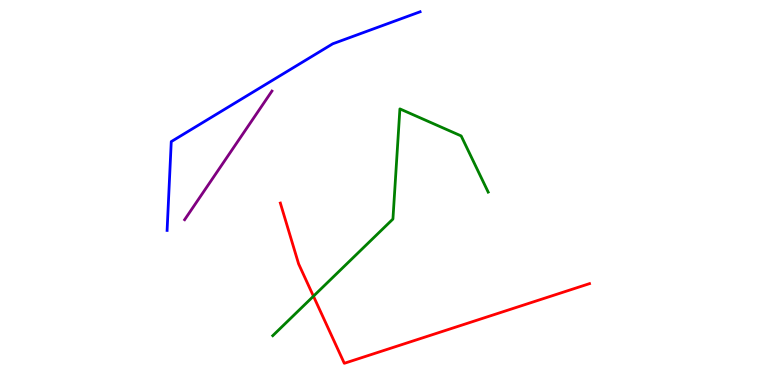[{'lines': ['blue', 'red'], 'intersections': []}, {'lines': ['green', 'red'], 'intersections': [{'x': 4.04, 'y': 2.31}]}, {'lines': ['purple', 'red'], 'intersections': []}, {'lines': ['blue', 'green'], 'intersections': []}, {'lines': ['blue', 'purple'], 'intersections': []}, {'lines': ['green', 'purple'], 'intersections': []}]